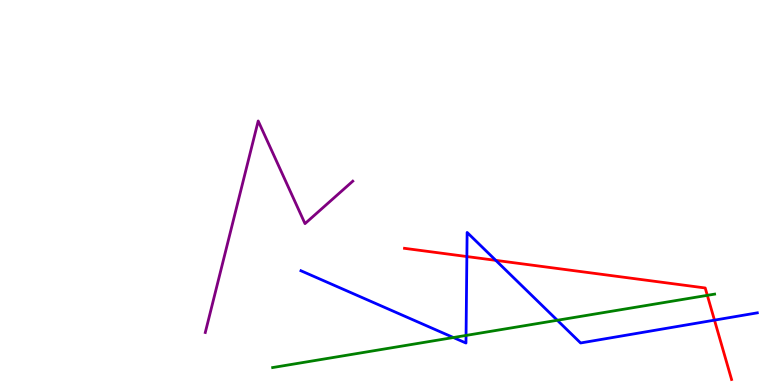[{'lines': ['blue', 'red'], 'intersections': [{'x': 6.02, 'y': 3.34}, {'x': 6.4, 'y': 3.24}, {'x': 9.22, 'y': 1.68}]}, {'lines': ['green', 'red'], 'intersections': [{'x': 9.13, 'y': 2.33}]}, {'lines': ['purple', 'red'], 'intersections': []}, {'lines': ['blue', 'green'], 'intersections': [{'x': 5.85, 'y': 1.23}, {'x': 6.01, 'y': 1.29}, {'x': 7.19, 'y': 1.68}]}, {'lines': ['blue', 'purple'], 'intersections': []}, {'lines': ['green', 'purple'], 'intersections': []}]